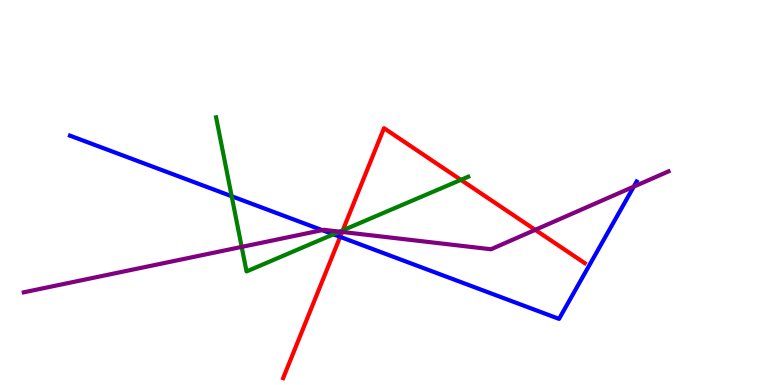[{'lines': ['blue', 'red'], 'intersections': [{'x': 4.39, 'y': 3.85}]}, {'lines': ['green', 'red'], 'intersections': [{'x': 4.42, 'y': 4.02}, {'x': 5.95, 'y': 5.33}]}, {'lines': ['purple', 'red'], 'intersections': [{'x': 4.41, 'y': 3.98}, {'x': 6.91, 'y': 4.03}]}, {'lines': ['blue', 'green'], 'intersections': [{'x': 2.99, 'y': 4.9}, {'x': 4.3, 'y': 3.91}]}, {'lines': ['blue', 'purple'], 'intersections': [{'x': 4.16, 'y': 4.02}, {'x': 8.18, 'y': 5.15}]}, {'lines': ['green', 'purple'], 'intersections': [{'x': 3.12, 'y': 3.59}, {'x': 4.38, 'y': 3.98}]}]